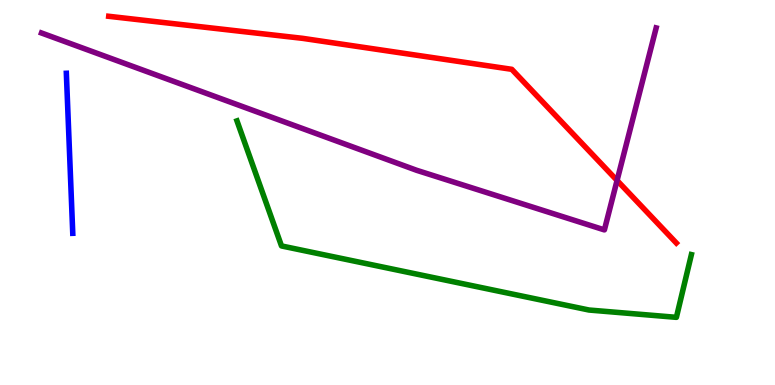[{'lines': ['blue', 'red'], 'intersections': []}, {'lines': ['green', 'red'], 'intersections': []}, {'lines': ['purple', 'red'], 'intersections': [{'x': 7.96, 'y': 5.31}]}, {'lines': ['blue', 'green'], 'intersections': []}, {'lines': ['blue', 'purple'], 'intersections': []}, {'lines': ['green', 'purple'], 'intersections': []}]